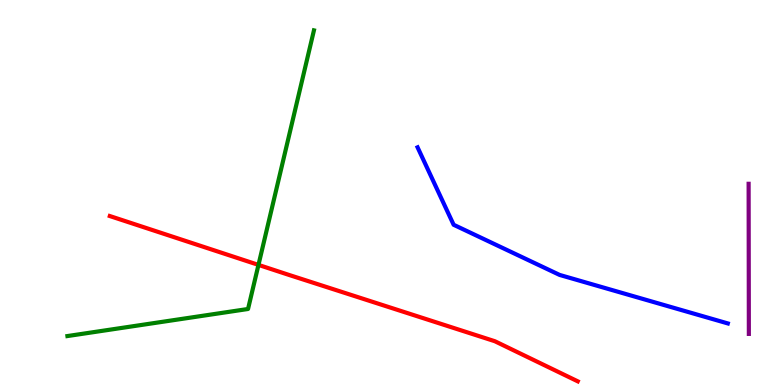[{'lines': ['blue', 'red'], 'intersections': []}, {'lines': ['green', 'red'], 'intersections': [{'x': 3.34, 'y': 3.12}]}, {'lines': ['purple', 'red'], 'intersections': []}, {'lines': ['blue', 'green'], 'intersections': []}, {'lines': ['blue', 'purple'], 'intersections': []}, {'lines': ['green', 'purple'], 'intersections': []}]